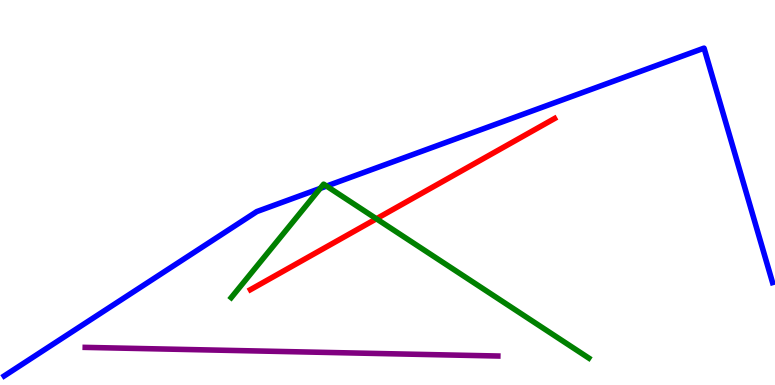[{'lines': ['blue', 'red'], 'intersections': []}, {'lines': ['green', 'red'], 'intersections': [{'x': 4.86, 'y': 4.32}]}, {'lines': ['purple', 'red'], 'intersections': []}, {'lines': ['blue', 'green'], 'intersections': [{'x': 4.13, 'y': 5.11}, {'x': 4.21, 'y': 5.17}]}, {'lines': ['blue', 'purple'], 'intersections': []}, {'lines': ['green', 'purple'], 'intersections': []}]